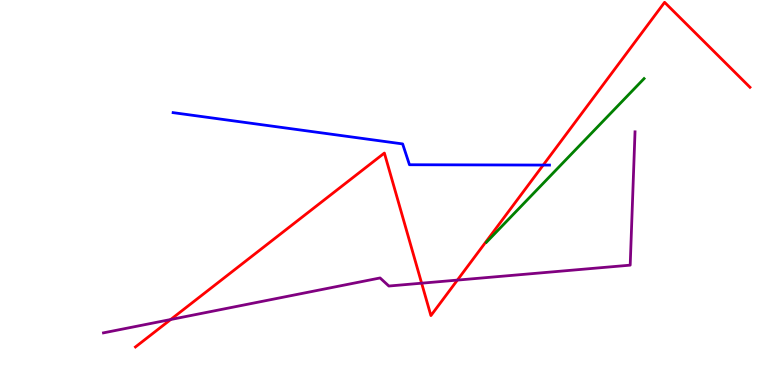[{'lines': ['blue', 'red'], 'intersections': [{'x': 7.01, 'y': 5.71}]}, {'lines': ['green', 'red'], 'intersections': []}, {'lines': ['purple', 'red'], 'intersections': [{'x': 2.2, 'y': 1.7}, {'x': 5.44, 'y': 2.64}, {'x': 5.9, 'y': 2.72}]}, {'lines': ['blue', 'green'], 'intersections': []}, {'lines': ['blue', 'purple'], 'intersections': []}, {'lines': ['green', 'purple'], 'intersections': []}]